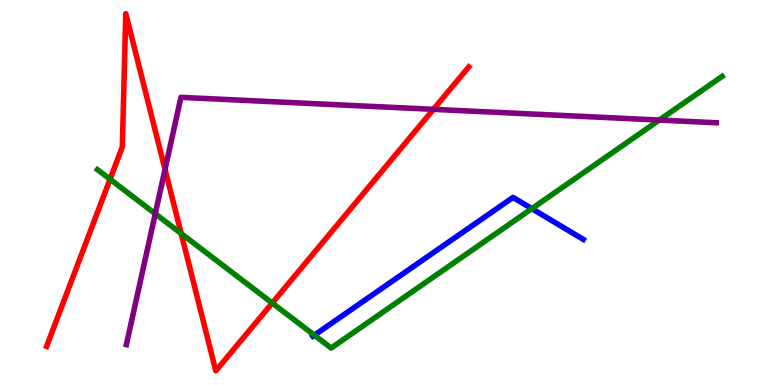[{'lines': ['blue', 'red'], 'intersections': []}, {'lines': ['green', 'red'], 'intersections': [{'x': 1.42, 'y': 5.34}, {'x': 2.34, 'y': 3.93}, {'x': 3.51, 'y': 2.13}]}, {'lines': ['purple', 'red'], 'intersections': [{'x': 2.13, 'y': 5.6}, {'x': 5.59, 'y': 7.16}]}, {'lines': ['blue', 'green'], 'intersections': [{'x': 4.06, 'y': 1.29}, {'x': 6.86, 'y': 4.58}]}, {'lines': ['blue', 'purple'], 'intersections': []}, {'lines': ['green', 'purple'], 'intersections': [{'x': 2.0, 'y': 4.45}, {'x': 8.51, 'y': 6.88}]}]